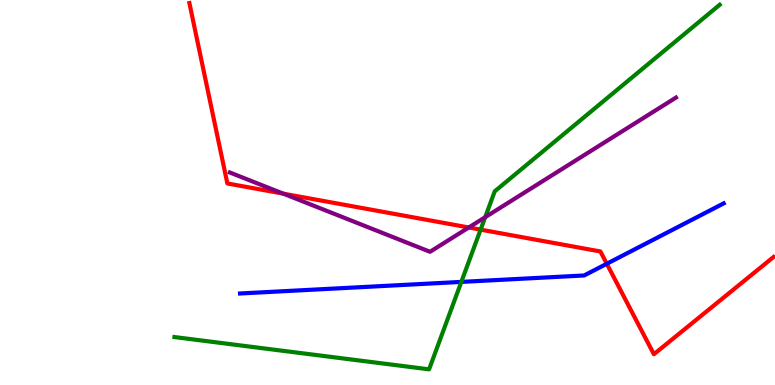[{'lines': ['blue', 'red'], 'intersections': [{'x': 7.83, 'y': 3.15}]}, {'lines': ['green', 'red'], 'intersections': [{'x': 6.2, 'y': 4.04}]}, {'lines': ['purple', 'red'], 'intersections': [{'x': 3.66, 'y': 4.97}, {'x': 6.05, 'y': 4.09}]}, {'lines': ['blue', 'green'], 'intersections': [{'x': 5.95, 'y': 2.68}]}, {'lines': ['blue', 'purple'], 'intersections': []}, {'lines': ['green', 'purple'], 'intersections': [{'x': 6.26, 'y': 4.36}]}]